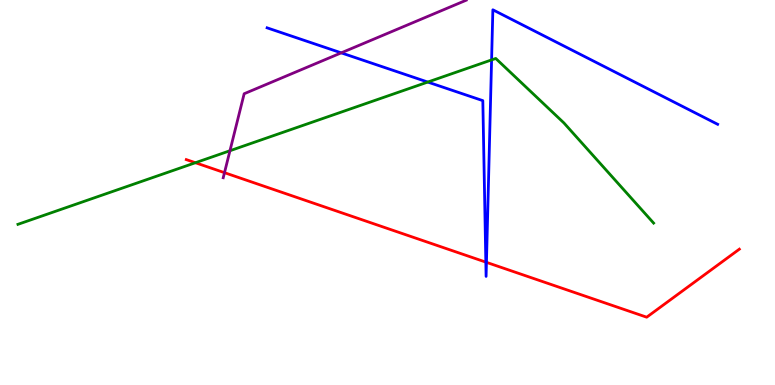[{'lines': ['blue', 'red'], 'intersections': [{'x': 6.27, 'y': 3.19}, {'x': 6.28, 'y': 3.19}]}, {'lines': ['green', 'red'], 'intersections': [{'x': 2.52, 'y': 5.77}]}, {'lines': ['purple', 'red'], 'intersections': [{'x': 2.9, 'y': 5.51}]}, {'lines': ['blue', 'green'], 'intersections': [{'x': 5.52, 'y': 7.87}, {'x': 6.34, 'y': 8.44}]}, {'lines': ['blue', 'purple'], 'intersections': [{'x': 4.4, 'y': 8.63}]}, {'lines': ['green', 'purple'], 'intersections': [{'x': 2.97, 'y': 6.08}]}]